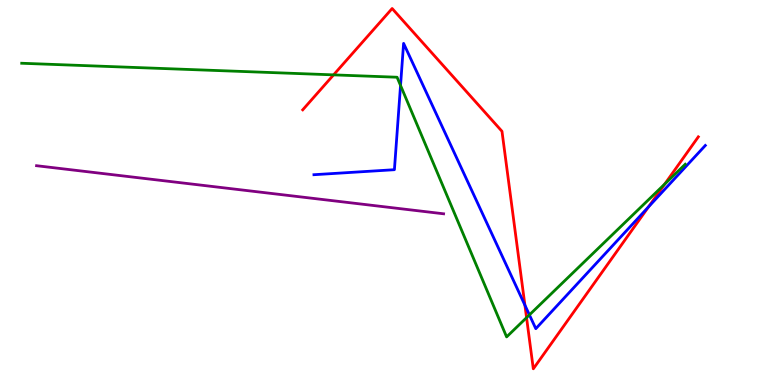[{'lines': ['blue', 'red'], 'intersections': [{'x': 6.77, 'y': 2.07}, {'x': 8.37, 'y': 4.63}]}, {'lines': ['green', 'red'], 'intersections': [{'x': 4.3, 'y': 8.06}, {'x': 6.79, 'y': 1.75}, {'x': 8.58, 'y': 5.22}]}, {'lines': ['purple', 'red'], 'intersections': []}, {'lines': ['blue', 'green'], 'intersections': [{'x': 5.17, 'y': 7.78}, {'x': 6.83, 'y': 1.82}]}, {'lines': ['blue', 'purple'], 'intersections': []}, {'lines': ['green', 'purple'], 'intersections': []}]